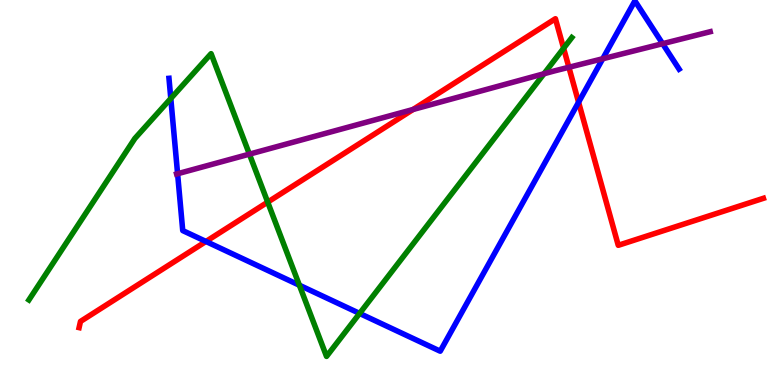[{'lines': ['blue', 'red'], 'intersections': [{'x': 2.66, 'y': 3.73}, {'x': 7.47, 'y': 7.34}]}, {'lines': ['green', 'red'], 'intersections': [{'x': 3.45, 'y': 4.75}, {'x': 7.27, 'y': 8.75}]}, {'lines': ['purple', 'red'], 'intersections': [{'x': 5.33, 'y': 7.16}, {'x': 7.34, 'y': 8.25}]}, {'lines': ['blue', 'green'], 'intersections': [{'x': 2.2, 'y': 7.44}, {'x': 3.86, 'y': 2.59}, {'x': 4.64, 'y': 1.86}]}, {'lines': ['blue', 'purple'], 'intersections': [{'x': 2.29, 'y': 5.49}, {'x': 7.78, 'y': 8.47}, {'x': 8.55, 'y': 8.87}]}, {'lines': ['green', 'purple'], 'intersections': [{'x': 3.22, 'y': 6.0}, {'x': 7.02, 'y': 8.08}]}]